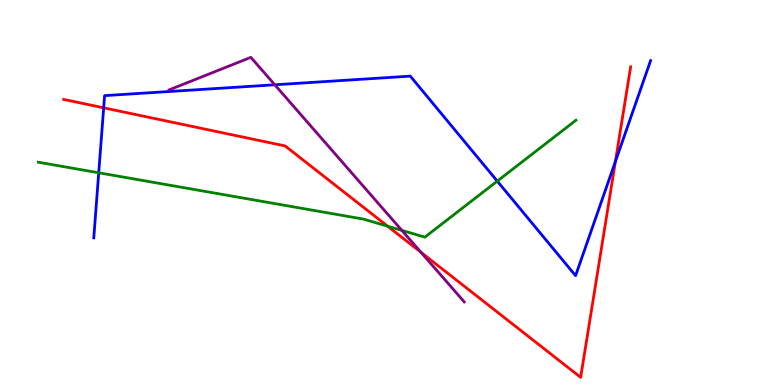[{'lines': ['blue', 'red'], 'intersections': [{'x': 1.34, 'y': 7.2}, {'x': 7.94, 'y': 5.81}]}, {'lines': ['green', 'red'], 'intersections': [{'x': 5.0, 'y': 4.12}]}, {'lines': ['purple', 'red'], 'intersections': [{'x': 5.43, 'y': 3.45}]}, {'lines': ['blue', 'green'], 'intersections': [{'x': 1.27, 'y': 5.51}, {'x': 6.42, 'y': 5.3}]}, {'lines': ['blue', 'purple'], 'intersections': [{'x': 3.55, 'y': 7.8}]}, {'lines': ['green', 'purple'], 'intersections': [{'x': 5.19, 'y': 4.02}]}]